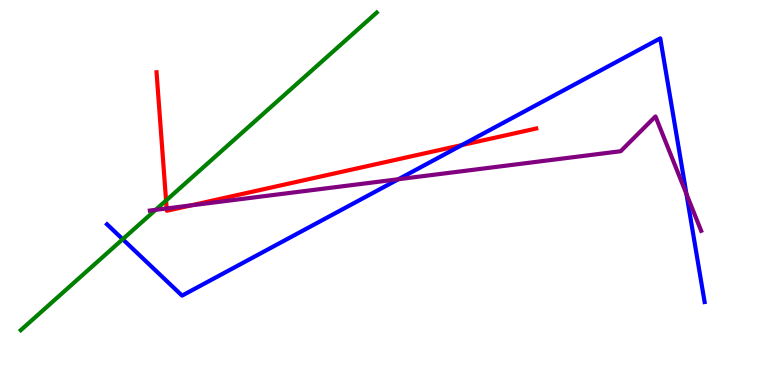[{'lines': ['blue', 'red'], 'intersections': [{'x': 5.96, 'y': 6.23}]}, {'lines': ['green', 'red'], 'intersections': [{'x': 2.14, 'y': 4.79}]}, {'lines': ['purple', 'red'], 'intersections': [{'x': 2.15, 'y': 4.59}, {'x': 2.46, 'y': 4.67}]}, {'lines': ['blue', 'green'], 'intersections': [{'x': 1.58, 'y': 3.79}]}, {'lines': ['blue', 'purple'], 'intersections': [{'x': 5.14, 'y': 5.34}, {'x': 8.86, 'y': 4.96}]}, {'lines': ['green', 'purple'], 'intersections': [{'x': 2.01, 'y': 4.55}]}]